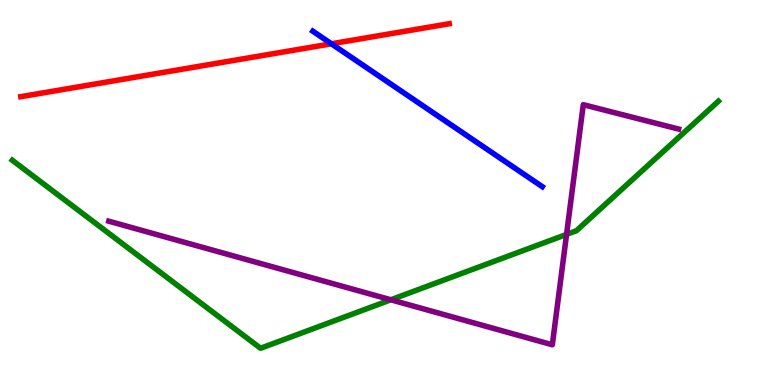[{'lines': ['blue', 'red'], 'intersections': [{'x': 4.28, 'y': 8.86}]}, {'lines': ['green', 'red'], 'intersections': []}, {'lines': ['purple', 'red'], 'intersections': []}, {'lines': ['blue', 'green'], 'intersections': []}, {'lines': ['blue', 'purple'], 'intersections': []}, {'lines': ['green', 'purple'], 'intersections': [{'x': 5.04, 'y': 2.21}, {'x': 7.31, 'y': 3.91}]}]